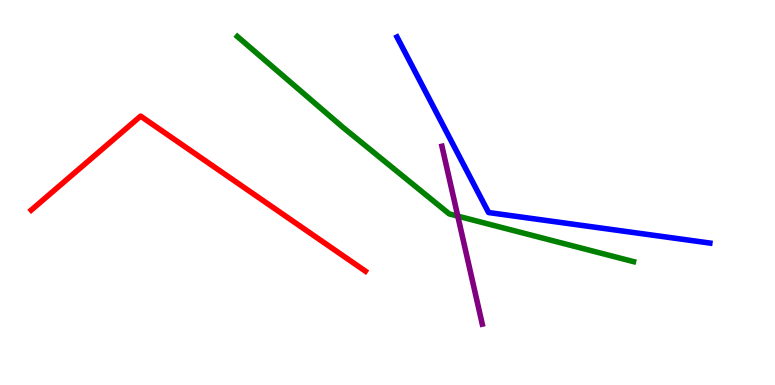[{'lines': ['blue', 'red'], 'intersections': []}, {'lines': ['green', 'red'], 'intersections': []}, {'lines': ['purple', 'red'], 'intersections': []}, {'lines': ['blue', 'green'], 'intersections': []}, {'lines': ['blue', 'purple'], 'intersections': []}, {'lines': ['green', 'purple'], 'intersections': [{'x': 5.91, 'y': 4.39}]}]